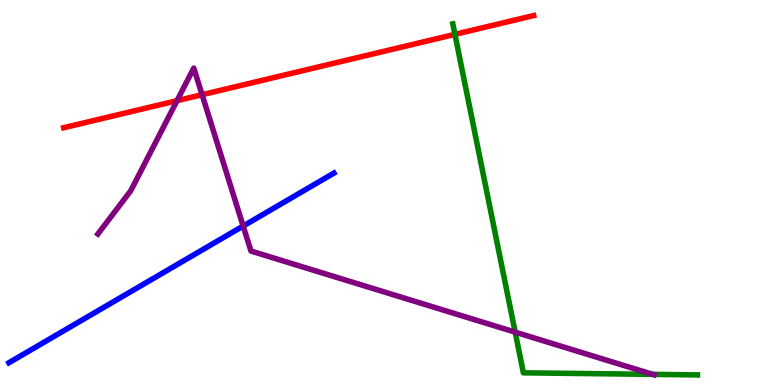[{'lines': ['blue', 'red'], 'intersections': []}, {'lines': ['green', 'red'], 'intersections': [{'x': 5.87, 'y': 9.11}]}, {'lines': ['purple', 'red'], 'intersections': [{'x': 2.28, 'y': 7.38}, {'x': 2.61, 'y': 7.54}]}, {'lines': ['blue', 'green'], 'intersections': []}, {'lines': ['blue', 'purple'], 'intersections': [{'x': 3.14, 'y': 4.13}]}, {'lines': ['green', 'purple'], 'intersections': [{'x': 6.65, 'y': 1.37}, {'x': 8.42, 'y': 0.276}]}]